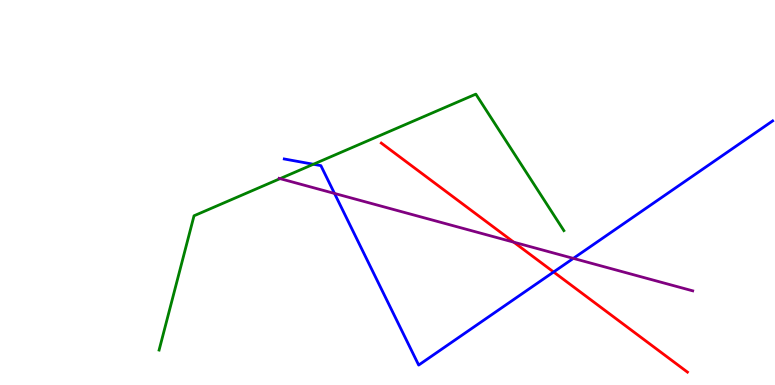[{'lines': ['blue', 'red'], 'intersections': [{'x': 7.14, 'y': 2.94}]}, {'lines': ['green', 'red'], 'intersections': []}, {'lines': ['purple', 'red'], 'intersections': [{'x': 6.63, 'y': 3.71}]}, {'lines': ['blue', 'green'], 'intersections': [{'x': 4.04, 'y': 5.73}]}, {'lines': ['blue', 'purple'], 'intersections': [{'x': 4.32, 'y': 4.98}, {'x': 7.4, 'y': 3.29}]}, {'lines': ['green', 'purple'], 'intersections': [{'x': 3.61, 'y': 5.36}]}]